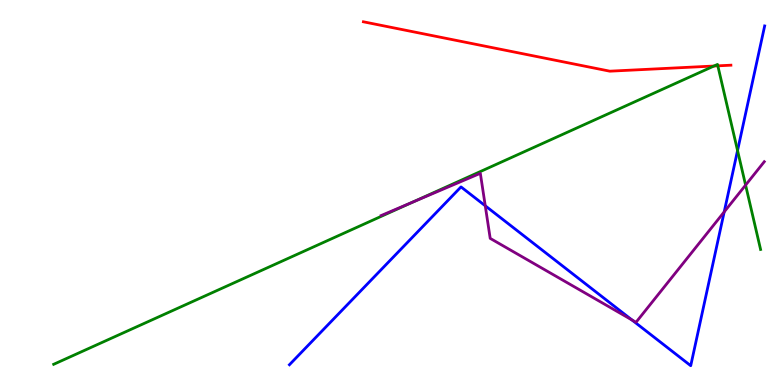[{'lines': ['blue', 'red'], 'intersections': []}, {'lines': ['green', 'red'], 'intersections': [{'x': 9.21, 'y': 8.28}, {'x': 9.26, 'y': 8.29}]}, {'lines': ['purple', 'red'], 'intersections': []}, {'lines': ['blue', 'green'], 'intersections': [{'x': 9.52, 'y': 6.09}]}, {'lines': ['blue', 'purple'], 'intersections': [{'x': 6.26, 'y': 4.65}, {'x': 8.15, 'y': 1.69}, {'x': 9.34, 'y': 4.5}]}, {'lines': ['green', 'purple'], 'intersections': [{'x': 5.33, 'y': 4.75}, {'x': 9.62, 'y': 5.19}]}]